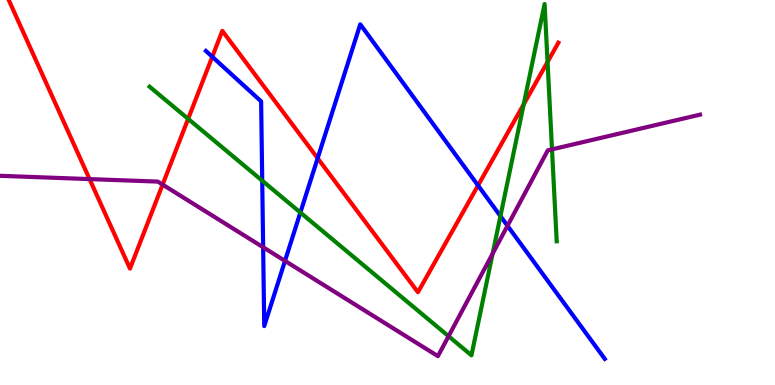[{'lines': ['blue', 'red'], 'intersections': [{'x': 2.74, 'y': 8.53}, {'x': 4.1, 'y': 5.89}, {'x': 6.17, 'y': 5.18}]}, {'lines': ['green', 'red'], 'intersections': [{'x': 2.43, 'y': 6.91}, {'x': 6.76, 'y': 7.29}, {'x': 7.07, 'y': 8.39}]}, {'lines': ['purple', 'red'], 'intersections': [{'x': 1.16, 'y': 5.35}, {'x': 2.1, 'y': 5.21}]}, {'lines': ['blue', 'green'], 'intersections': [{'x': 3.38, 'y': 5.31}, {'x': 3.88, 'y': 4.48}, {'x': 6.46, 'y': 4.39}]}, {'lines': ['blue', 'purple'], 'intersections': [{'x': 3.4, 'y': 3.58}, {'x': 3.68, 'y': 3.22}, {'x': 6.55, 'y': 4.14}]}, {'lines': ['green', 'purple'], 'intersections': [{'x': 5.79, 'y': 1.27}, {'x': 6.36, 'y': 3.41}, {'x': 7.12, 'y': 6.12}]}]